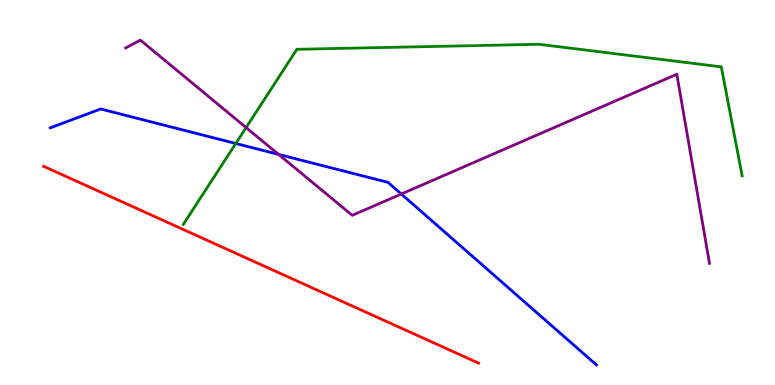[{'lines': ['blue', 'red'], 'intersections': []}, {'lines': ['green', 'red'], 'intersections': []}, {'lines': ['purple', 'red'], 'intersections': []}, {'lines': ['blue', 'green'], 'intersections': [{'x': 3.04, 'y': 6.27}]}, {'lines': ['blue', 'purple'], 'intersections': [{'x': 3.59, 'y': 5.99}, {'x': 5.18, 'y': 4.96}]}, {'lines': ['green', 'purple'], 'intersections': [{'x': 3.18, 'y': 6.69}]}]